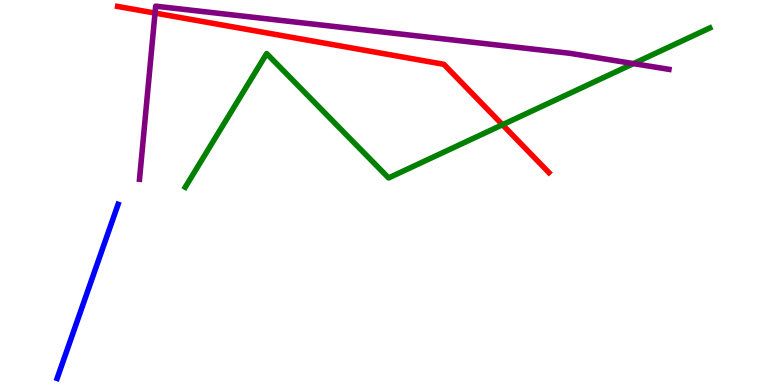[{'lines': ['blue', 'red'], 'intersections': []}, {'lines': ['green', 'red'], 'intersections': [{'x': 6.48, 'y': 6.76}]}, {'lines': ['purple', 'red'], 'intersections': [{'x': 2.0, 'y': 9.66}]}, {'lines': ['blue', 'green'], 'intersections': []}, {'lines': ['blue', 'purple'], 'intersections': []}, {'lines': ['green', 'purple'], 'intersections': [{'x': 8.17, 'y': 8.35}]}]